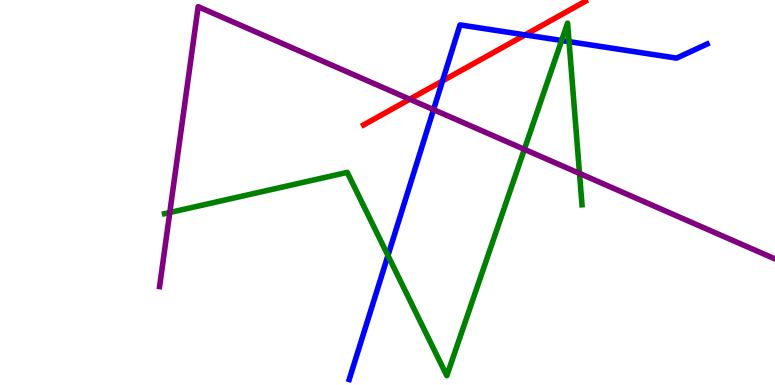[{'lines': ['blue', 'red'], 'intersections': [{'x': 5.71, 'y': 7.9}, {'x': 6.78, 'y': 9.09}]}, {'lines': ['green', 'red'], 'intersections': []}, {'lines': ['purple', 'red'], 'intersections': [{'x': 5.29, 'y': 7.42}]}, {'lines': ['blue', 'green'], 'intersections': [{'x': 5.01, 'y': 3.36}, {'x': 7.25, 'y': 8.95}, {'x': 7.34, 'y': 8.92}]}, {'lines': ['blue', 'purple'], 'intersections': [{'x': 5.59, 'y': 7.15}]}, {'lines': ['green', 'purple'], 'intersections': [{'x': 2.19, 'y': 4.48}, {'x': 6.77, 'y': 6.12}, {'x': 7.48, 'y': 5.5}]}]